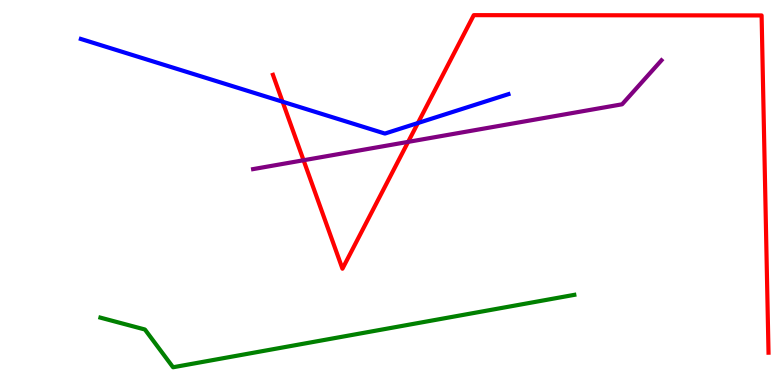[{'lines': ['blue', 'red'], 'intersections': [{'x': 3.65, 'y': 7.36}, {'x': 5.39, 'y': 6.8}]}, {'lines': ['green', 'red'], 'intersections': []}, {'lines': ['purple', 'red'], 'intersections': [{'x': 3.92, 'y': 5.84}, {'x': 5.27, 'y': 6.31}]}, {'lines': ['blue', 'green'], 'intersections': []}, {'lines': ['blue', 'purple'], 'intersections': []}, {'lines': ['green', 'purple'], 'intersections': []}]